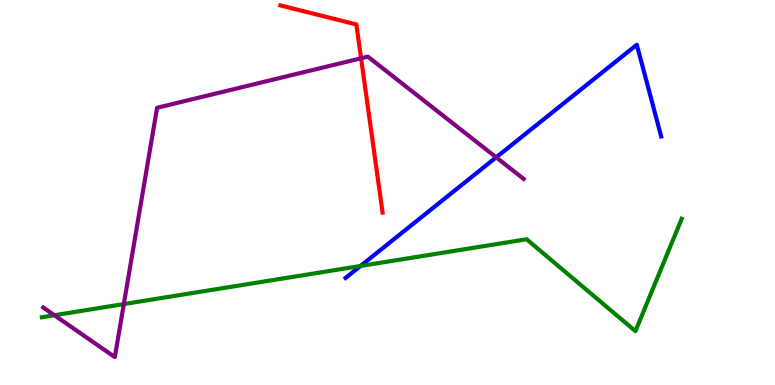[{'lines': ['blue', 'red'], 'intersections': []}, {'lines': ['green', 'red'], 'intersections': []}, {'lines': ['purple', 'red'], 'intersections': [{'x': 4.66, 'y': 8.49}]}, {'lines': ['blue', 'green'], 'intersections': [{'x': 4.65, 'y': 3.09}]}, {'lines': ['blue', 'purple'], 'intersections': [{'x': 6.4, 'y': 5.91}]}, {'lines': ['green', 'purple'], 'intersections': [{'x': 0.702, 'y': 1.81}, {'x': 1.6, 'y': 2.1}]}]